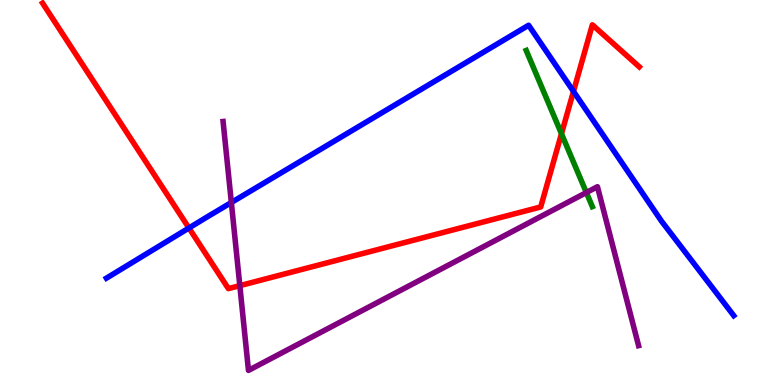[{'lines': ['blue', 'red'], 'intersections': [{'x': 2.44, 'y': 4.08}, {'x': 7.4, 'y': 7.63}]}, {'lines': ['green', 'red'], 'intersections': [{'x': 7.24, 'y': 6.53}]}, {'lines': ['purple', 'red'], 'intersections': [{'x': 3.09, 'y': 2.58}]}, {'lines': ['blue', 'green'], 'intersections': []}, {'lines': ['blue', 'purple'], 'intersections': [{'x': 2.99, 'y': 4.74}]}, {'lines': ['green', 'purple'], 'intersections': [{'x': 7.57, 'y': 5.0}]}]